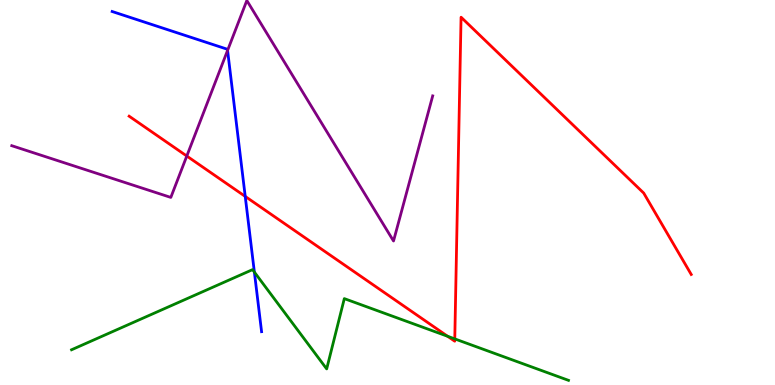[{'lines': ['blue', 'red'], 'intersections': [{'x': 3.16, 'y': 4.9}]}, {'lines': ['green', 'red'], 'intersections': [{'x': 5.78, 'y': 1.27}, {'x': 5.87, 'y': 1.2}]}, {'lines': ['purple', 'red'], 'intersections': [{'x': 2.41, 'y': 5.95}]}, {'lines': ['blue', 'green'], 'intersections': [{'x': 3.28, 'y': 2.93}]}, {'lines': ['blue', 'purple'], 'intersections': [{'x': 2.94, 'y': 8.69}]}, {'lines': ['green', 'purple'], 'intersections': []}]